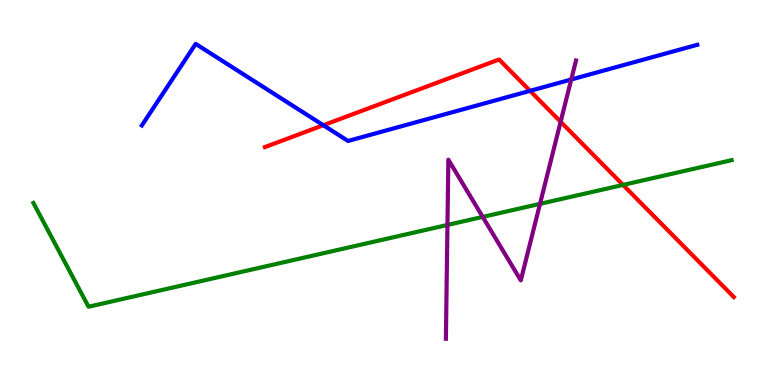[{'lines': ['blue', 'red'], 'intersections': [{'x': 4.17, 'y': 6.75}, {'x': 6.84, 'y': 7.64}]}, {'lines': ['green', 'red'], 'intersections': [{'x': 8.04, 'y': 5.2}]}, {'lines': ['purple', 'red'], 'intersections': [{'x': 7.23, 'y': 6.84}]}, {'lines': ['blue', 'green'], 'intersections': []}, {'lines': ['blue', 'purple'], 'intersections': [{'x': 7.37, 'y': 7.94}]}, {'lines': ['green', 'purple'], 'intersections': [{'x': 5.77, 'y': 4.16}, {'x': 6.23, 'y': 4.37}, {'x': 6.97, 'y': 4.71}]}]